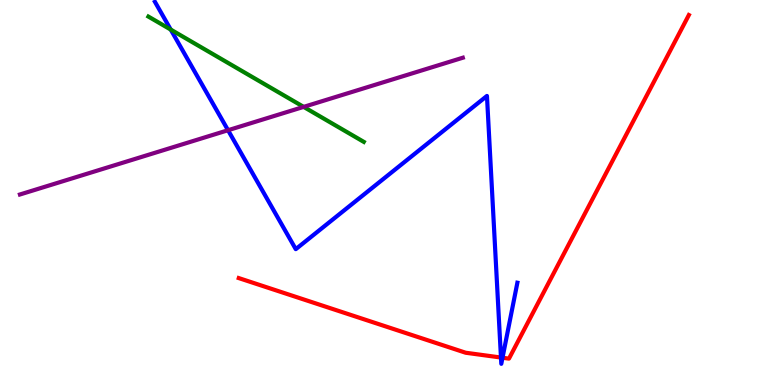[{'lines': ['blue', 'red'], 'intersections': [{'x': 6.46, 'y': 0.713}, {'x': 6.48, 'y': 0.708}]}, {'lines': ['green', 'red'], 'intersections': []}, {'lines': ['purple', 'red'], 'intersections': []}, {'lines': ['blue', 'green'], 'intersections': [{'x': 2.2, 'y': 9.23}]}, {'lines': ['blue', 'purple'], 'intersections': [{'x': 2.94, 'y': 6.62}]}, {'lines': ['green', 'purple'], 'intersections': [{'x': 3.92, 'y': 7.22}]}]